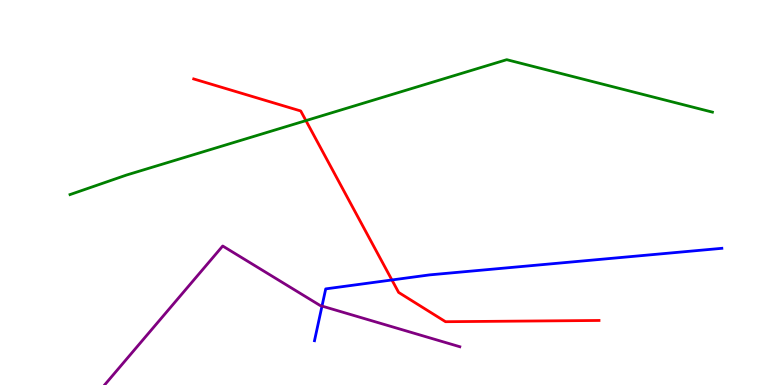[{'lines': ['blue', 'red'], 'intersections': [{'x': 5.06, 'y': 2.73}]}, {'lines': ['green', 'red'], 'intersections': [{'x': 3.95, 'y': 6.87}]}, {'lines': ['purple', 'red'], 'intersections': []}, {'lines': ['blue', 'green'], 'intersections': []}, {'lines': ['blue', 'purple'], 'intersections': [{'x': 4.15, 'y': 2.05}]}, {'lines': ['green', 'purple'], 'intersections': []}]